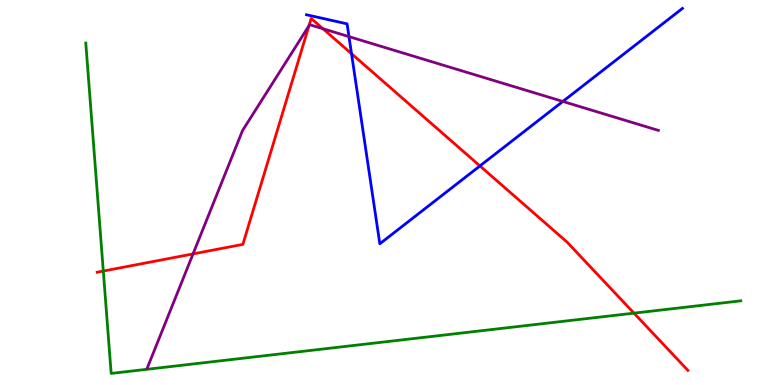[{'lines': ['blue', 'red'], 'intersections': [{'x': 4.54, 'y': 8.6}, {'x': 6.19, 'y': 5.69}]}, {'lines': ['green', 'red'], 'intersections': [{'x': 1.33, 'y': 2.96}, {'x': 8.18, 'y': 1.87}]}, {'lines': ['purple', 'red'], 'intersections': [{'x': 2.49, 'y': 3.41}, {'x': 3.99, 'y': 9.33}, {'x': 4.17, 'y': 9.25}]}, {'lines': ['blue', 'green'], 'intersections': []}, {'lines': ['blue', 'purple'], 'intersections': [{'x': 4.5, 'y': 9.05}, {'x': 7.26, 'y': 7.37}]}, {'lines': ['green', 'purple'], 'intersections': []}]